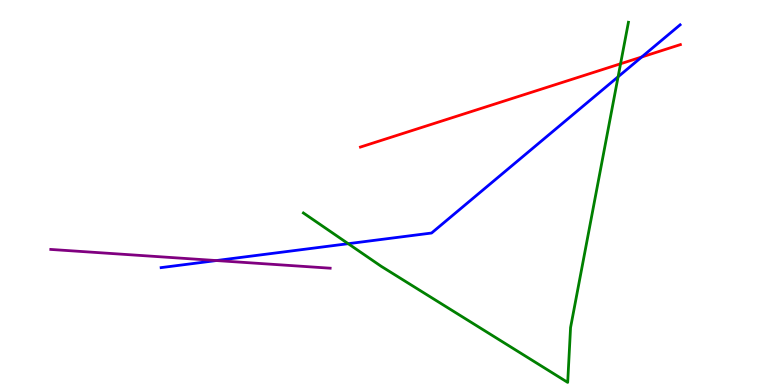[{'lines': ['blue', 'red'], 'intersections': [{'x': 8.28, 'y': 8.52}]}, {'lines': ['green', 'red'], 'intersections': [{'x': 8.01, 'y': 8.34}]}, {'lines': ['purple', 'red'], 'intersections': []}, {'lines': ['blue', 'green'], 'intersections': [{'x': 4.49, 'y': 3.67}, {'x': 7.98, 'y': 8.01}]}, {'lines': ['blue', 'purple'], 'intersections': [{'x': 2.79, 'y': 3.23}]}, {'lines': ['green', 'purple'], 'intersections': []}]